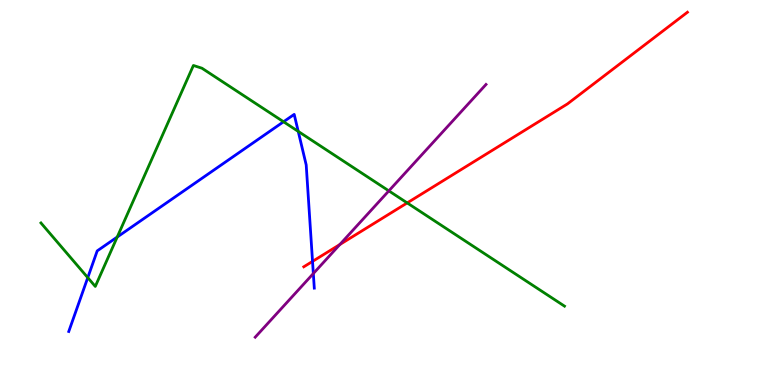[{'lines': ['blue', 'red'], 'intersections': [{'x': 4.03, 'y': 3.21}]}, {'lines': ['green', 'red'], 'intersections': [{'x': 5.25, 'y': 4.73}]}, {'lines': ['purple', 'red'], 'intersections': [{'x': 4.38, 'y': 3.65}]}, {'lines': ['blue', 'green'], 'intersections': [{'x': 1.13, 'y': 2.79}, {'x': 1.51, 'y': 3.84}, {'x': 3.66, 'y': 6.84}, {'x': 3.85, 'y': 6.59}]}, {'lines': ['blue', 'purple'], 'intersections': [{'x': 4.04, 'y': 2.89}]}, {'lines': ['green', 'purple'], 'intersections': [{'x': 5.02, 'y': 5.04}]}]